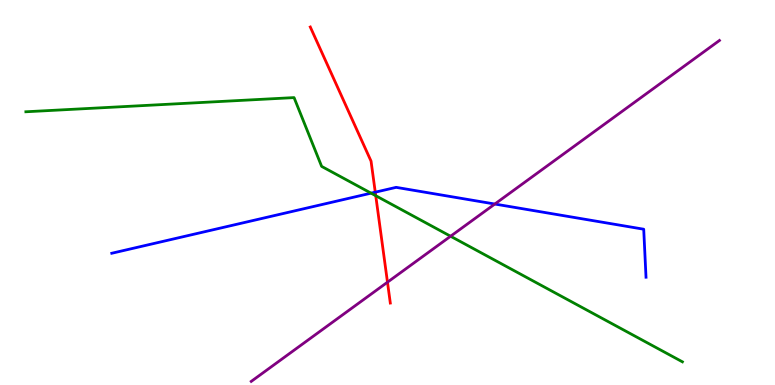[{'lines': ['blue', 'red'], 'intersections': [{'x': 4.84, 'y': 5.01}]}, {'lines': ['green', 'red'], 'intersections': [{'x': 4.85, 'y': 4.92}]}, {'lines': ['purple', 'red'], 'intersections': [{'x': 5.0, 'y': 2.67}]}, {'lines': ['blue', 'green'], 'intersections': [{'x': 4.79, 'y': 4.98}]}, {'lines': ['blue', 'purple'], 'intersections': [{'x': 6.38, 'y': 4.7}]}, {'lines': ['green', 'purple'], 'intersections': [{'x': 5.81, 'y': 3.86}]}]